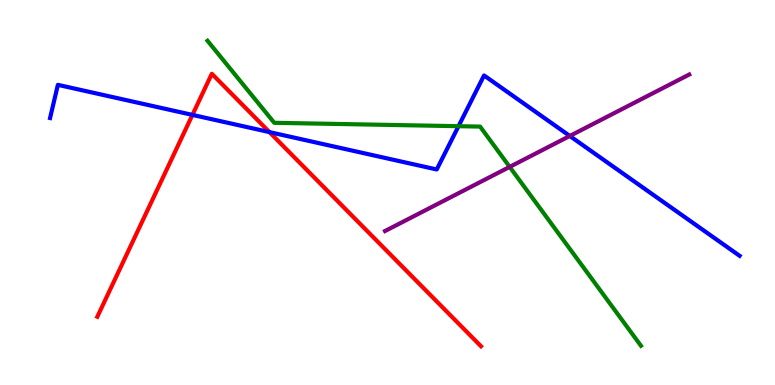[{'lines': ['blue', 'red'], 'intersections': [{'x': 2.48, 'y': 7.02}, {'x': 3.48, 'y': 6.57}]}, {'lines': ['green', 'red'], 'intersections': []}, {'lines': ['purple', 'red'], 'intersections': []}, {'lines': ['blue', 'green'], 'intersections': [{'x': 5.92, 'y': 6.72}]}, {'lines': ['blue', 'purple'], 'intersections': [{'x': 7.35, 'y': 6.47}]}, {'lines': ['green', 'purple'], 'intersections': [{'x': 6.58, 'y': 5.67}]}]